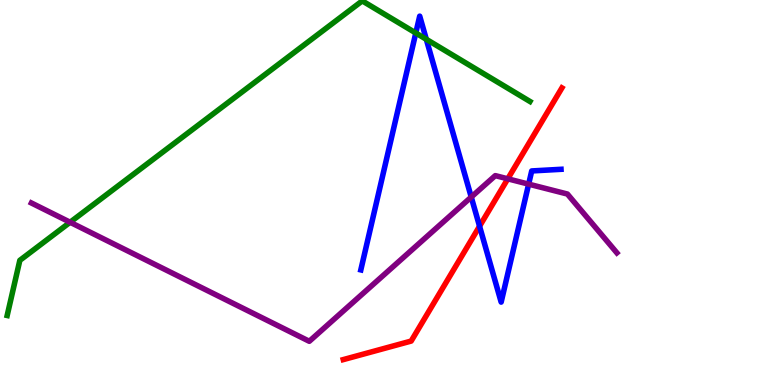[{'lines': ['blue', 'red'], 'intersections': [{'x': 6.19, 'y': 4.12}]}, {'lines': ['green', 'red'], 'intersections': []}, {'lines': ['purple', 'red'], 'intersections': [{'x': 6.55, 'y': 5.36}]}, {'lines': ['blue', 'green'], 'intersections': [{'x': 5.37, 'y': 9.14}, {'x': 5.5, 'y': 8.98}]}, {'lines': ['blue', 'purple'], 'intersections': [{'x': 6.08, 'y': 4.88}, {'x': 6.82, 'y': 5.22}]}, {'lines': ['green', 'purple'], 'intersections': [{'x': 0.905, 'y': 4.23}]}]